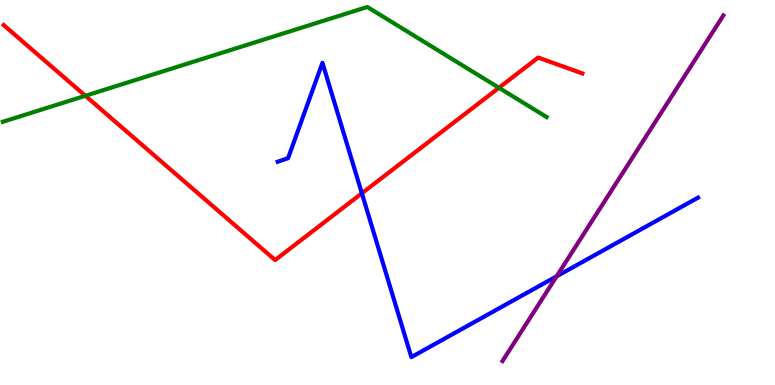[{'lines': ['blue', 'red'], 'intersections': [{'x': 4.67, 'y': 4.98}]}, {'lines': ['green', 'red'], 'intersections': [{'x': 1.1, 'y': 7.51}, {'x': 6.44, 'y': 7.72}]}, {'lines': ['purple', 'red'], 'intersections': []}, {'lines': ['blue', 'green'], 'intersections': []}, {'lines': ['blue', 'purple'], 'intersections': [{'x': 7.18, 'y': 2.82}]}, {'lines': ['green', 'purple'], 'intersections': []}]